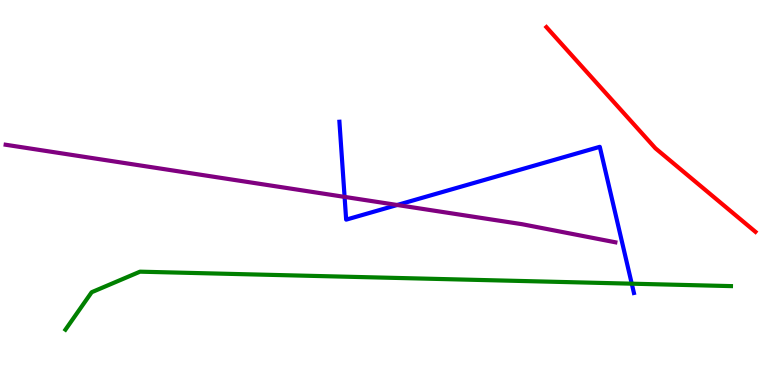[{'lines': ['blue', 'red'], 'intersections': []}, {'lines': ['green', 'red'], 'intersections': []}, {'lines': ['purple', 'red'], 'intersections': []}, {'lines': ['blue', 'green'], 'intersections': [{'x': 8.15, 'y': 2.63}]}, {'lines': ['blue', 'purple'], 'intersections': [{'x': 4.45, 'y': 4.89}, {'x': 5.13, 'y': 4.68}]}, {'lines': ['green', 'purple'], 'intersections': []}]